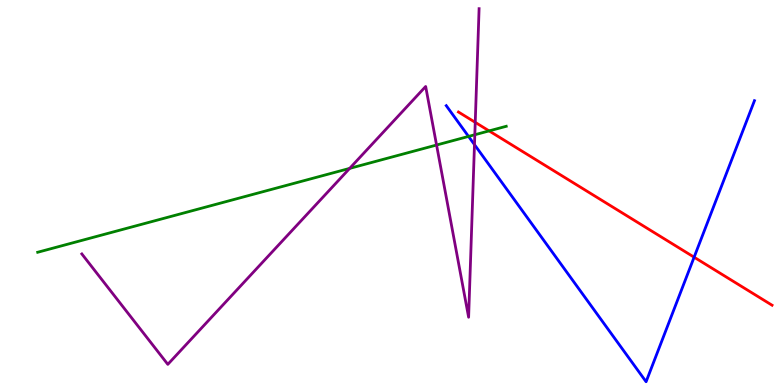[{'lines': ['blue', 'red'], 'intersections': [{'x': 8.96, 'y': 3.32}]}, {'lines': ['green', 'red'], 'intersections': [{'x': 6.31, 'y': 6.6}]}, {'lines': ['purple', 'red'], 'intersections': [{'x': 6.13, 'y': 6.82}]}, {'lines': ['blue', 'green'], 'intersections': [{'x': 6.05, 'y': 6.46}]}, {'lines': ['blue', 'purple'], 'intersections': [{'x': 6.12, 'y': 6.24}]}, {'lines': ['green', 'purple'], 'intersections': [{'x': 4.51, 'y': 5.63}, {'x': 5.63, 'y': 6.23}, {'x': 6.13, 'y': 6.5}]}]